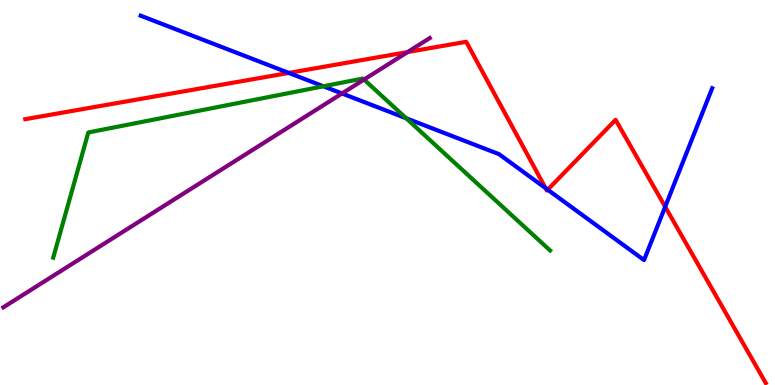[{'lines': ['blue', 'red'], 'intersections': [{'x': 3.73, 'y': 8.11}, {'x': 7.04, 'y': 5.11}, {'x': 7.07, 'y': 5.07}, {'x': 8.58, 'y': 4.63}]}, {'lines': ['green', 'red'], 'intersections': []}, {'lines': ['purple', 'red'], 'intersections': [{'x': 5.26, 'y': 8.65}]}, {'lines': ['blue', 'green'], 'intersections': [{'x': 4.17, 'y': 7.76}, {'x': 5.24, 'y': 6.93}]}, {'lines': ['blue', 'purple'], 'intersections': [{'x': 4.41, 'y': 7.57}]}, {'lines': ['green', 'purple'], 'intersections': [{'x': 4.7, 'y': 7.93}]}]